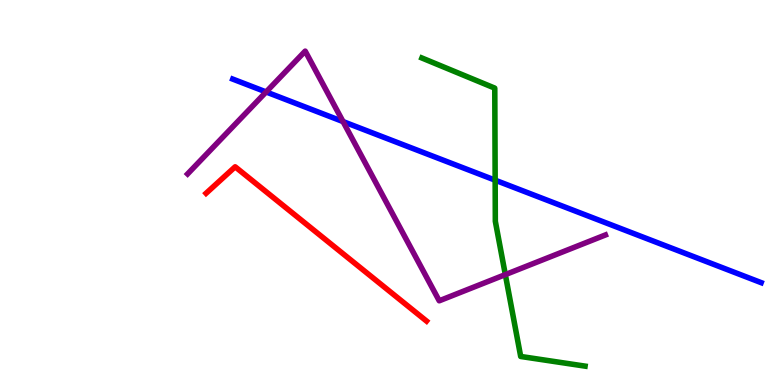[{'lines': ['blue', 'red'], 'intersections': []}, {'lines': ['green', 'red'], 'intersections': []}, {'lines': ['purple', 'red'], 'intersections': []}, {'lines': ['blue', 'green'], 'intersections': [{'x': 6.39, 'y': 5.32}]}, {'lines': ['blue', 'purple'], 'intersections': [{'x': 3.43, 'y': 7.61}, {'x': 4.43, 'y': 6.84}]}, {'lines': ['green', 'purple'], 'intersections': [{'x': 6.52, 'y': 2.87}]}]